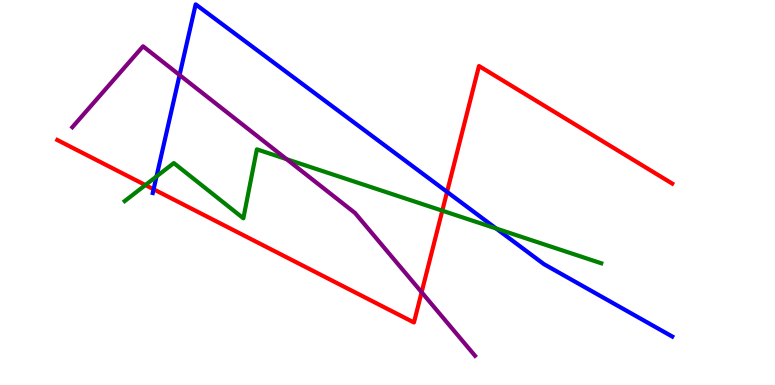[{'lines': ['blue', 'red'], 'intersections': [{'x': 1.98, 'y': 5.08}, {'x': 5.77, 'y': 5.02}]}, {'lines': ['green', 'red'], 'intersections': [{'x': 1.88, 'y': 5.19}, {'x': 5.71, 'y': 4.53}]}, {'lines': ['purple', 'red'], 'intersections': [{'x': 5.44, 'y': 2.41}]}, {'lines': ['blue', 'green'], 'intersections': [{'x': 2.02, 'y': 5.42}, {'x': 6.4, 'y': 4.07}]}, {'lines': ['blue', 'purple'], 'intersections': [{'x': 2.32, 'y': 8.05}]}, {'lines': ['green', 'purple'], 'intersections': [{'x': 3.7, 'y': 5.87}]}]